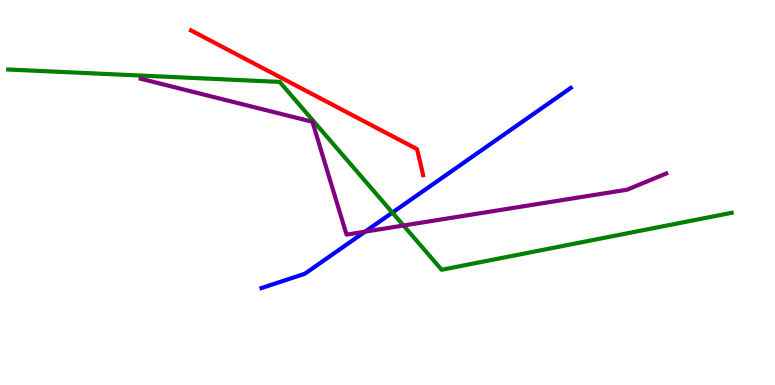[{'lines': ['blue', 'red'], 'intersections': []}, {'lines': ['green', 'red'], 'intersections': []}, {'lines': ['purple', 'red'], 'intersections': []}, {'lines': ['blue', 'green'], 'intersections': [{'x': 5.06, 'y': 4.48}]}, {'lines': ['blue', 'purple'], 'intersections': [{'x': 4.71, 'y': 3.98}]}, {'lines': ['green', 'purple'], 'intersections': [{'x': 5.21, 'y': 4.14}]}]